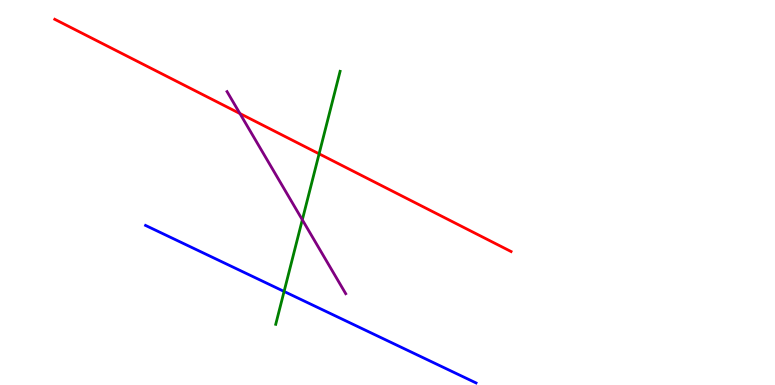[{'lines': ['blue', 'red'], 'intersections': []}, {'lines': ['green', 'red'], 'intersections': [{'x': 4.12, 'y': 6.0}]}, {'lines': ['purple', 'red'], 'intersections': [{'x': 3.1, 'y': 7.05}]}, {'lines': ['blue', 'green'], 'intersections': [{'x': 3.67, 'y': 2.43}]}, {'lines': ['blue', 'purple'], 'intersections': []}, {'lines': ['green', 'purple'], 'intersections': [{'x': 3.9, 'y': 4.29}]}]